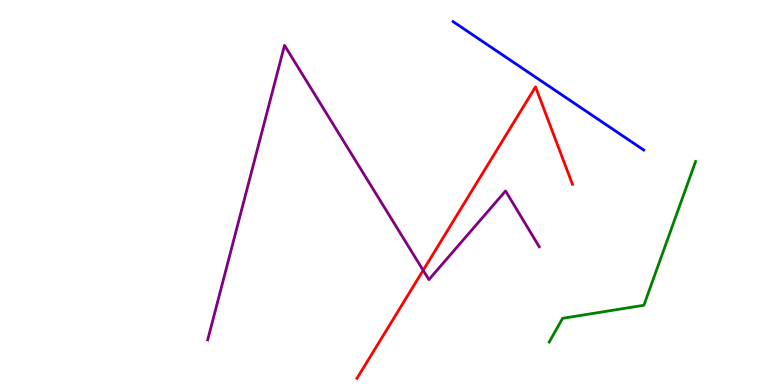[{'lines': ['blue', 'red'], 'intersections': []}, {'lines': ['green', 'red'], 'intersections': []}, {'lines': ['purple', 'red'], 'intersections': [{'x': 5.46, 'y': 2.98}]}, {'lines': ['blue', 'green'], 'intersections': []}, {'lines': ['blue', 'purple'], 'intersections': []}, {'lines': ['green', 'purple'], 'intersections': []}]